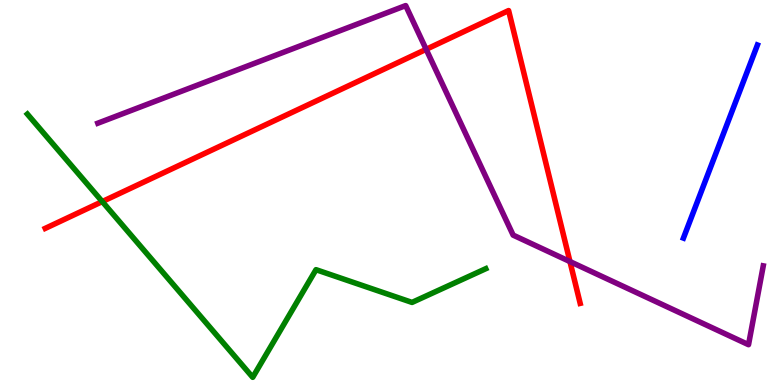[{'lines': ['blue', 'red'], 'intersections': []}, {'lines': ['green', 'red'], 'intersections': [{'x': 1.32, 'y': 4.76}]}, {'lines': ['purple', 'red'], 'intersections': [{'x': 5.5, 'y': 8.72}, {'x': 7.35, 'y': 3.21}]}, {'lines': ['blue', 'green'], 'intersections': []}, {'lines': ['blue', 'purple'], 'intersections': []}, {'lines': ['green', 'purple'], 'intersections': []}]